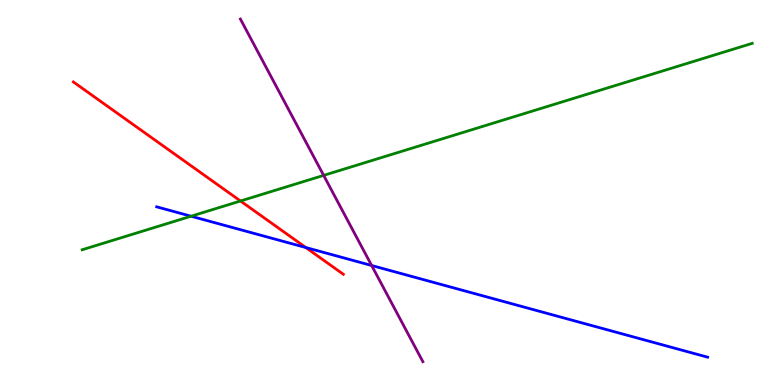[{'lines': ['blue', 'red'], 'intersections': [{'x': 3.95, 'y': 3.57}]}, {'lines': ['green', 'red'], 'intersections': [{'x': 3.1, 'y': 4.78}]}, {'lines': ['purple', 'red'], 'intersections': []}, {'lines': ['blue', 'green'], 'intersections': [{'x': 2.47, 'y': 4.38}]}, {'lines': ['blue', 'purple'], 'intersections': [{'x': 4.8, 'y': 3.1}]}, {'lines': ['green', 'purple'], 'intersections': [{'x': 4.18, 'y': 5.44}]}]